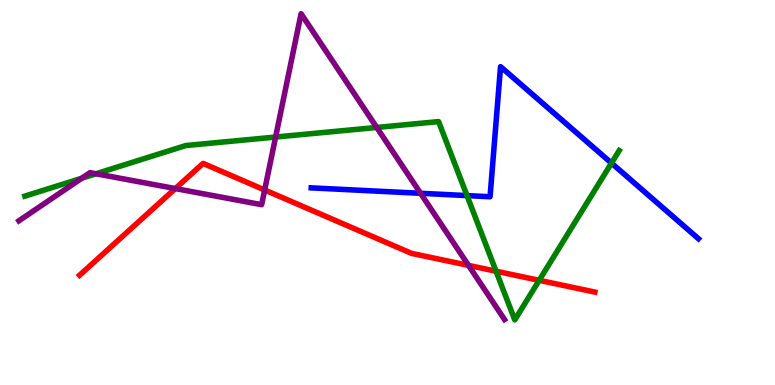[{'lines': ['blue', 'red'], 'intersections': []}, {'lines': ['green', 'red'], 'intersections': [{'x': 6.4, 'y': 2.96}, {'x': 6.96, 'y': 2.72}]}, {'lines': ['purple', 'red'], 'intersections': [{'x': 2.26, 'y': 5.1}, {'x': 3.42, 'y': 5.07}, {'x': 6.05, 'y': 3.11}]}, {'lines': ['blue', 'green'], 'intersections': [{'x': 6.03, 'y': 4.92}, {'x': 7.89, 'y': 5.76}]}, {'lines': ['blue', 'purple'], 'intersections': [{'x': 5.43, 'y': 4.98}]}, {'lines': ['green', 'purple'], 'intersections': [{'x': 1.06, 'y': 5.37}, {'x': 1.24, 'y': 5.49}, {'x': 3.56, 'y': 6.44}, {'x': 4.86, 'y': 6.69}]}]